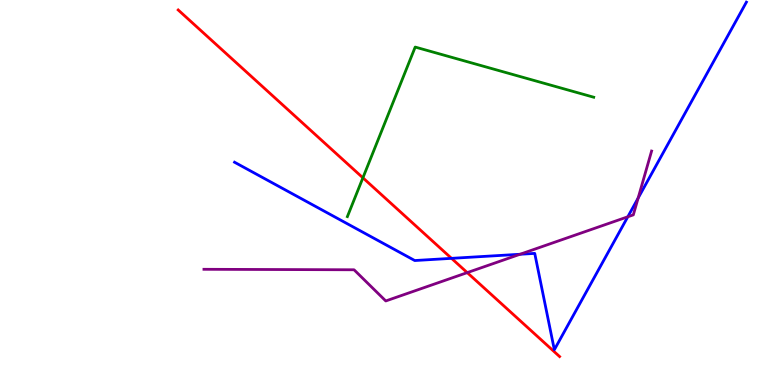[{'lines': ['blue', 'red'], 'intersections': [{'x': 5.83, 'y': 3.29}]}, {'lines': ['green', 'red'], 'intersections': [{'x': 4.68, 'y': 5.38}]}, {'lines': ['purple', 'red'], 'intersections': [{'x': 6.03, 'y': 2.92}]}, {'lines': ['blue', 'green'], 'intersections': []}, {'lines': ['blue', 'purple'], 'intersections': [{'x': 6.71, 'y': 3.4}, {'x': 8.1, 'y': 4.37}, {'x': 8.23, 'y': 4.85}]}, {'lines': ['green', 'purple'], 'intersections': []}]